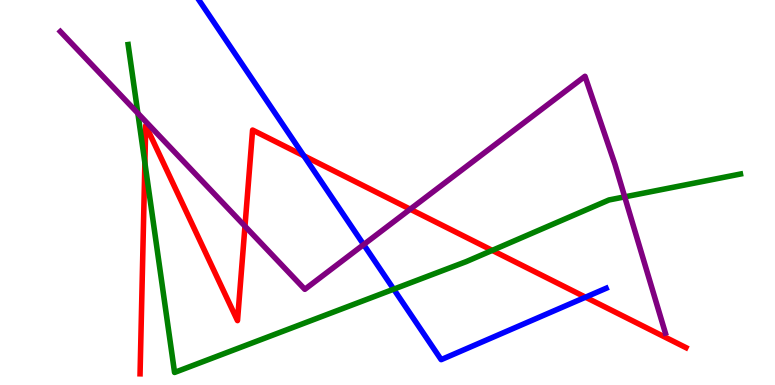[{'lines': ['blue', 'red'], 'intersections': [{'x': 3.92, 'y': 5.95}, {'x': 7.56, 'y': 2.28}]}, {'lines': ['green', 'red'], 'intersections': [{'x': 1.87, 'y': 5.77}, {'x': 6.35, 'y': 3.5}]}, {'lines': ['purple', 'red'], 'intersections': [{'x': 3.16, 'y': 4.12}, {'x': 5.29, 'y': 4.57}]}, {'lines': ['blue', 'green'], 'intersections': [{'x': 5.08, 'y': 2.49}]}, {'lines': ['blue', 'purple'], 'intersections': [{'x': 4.69, 'y': 3.65}]}, {'lines': ['green', 'purple'], 'intersections': [{'x': 1.78, 'y': 7.06}, {'x': 8.06, 'y': 4.89}]}]